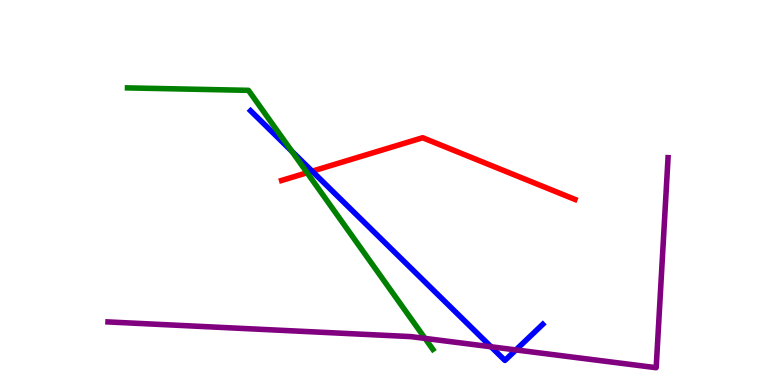[{'lines': ['blue', 'red'], 'intersections': [{'x': 4.03, 'y': 5.55}]}, {'lines': ['green', 'red'], 'intersections': [{'x': 3.96, 'y': 5.51}]}, {'lines': ['purple', 'red'], 'intersections': []}, {'lines': ['blue', 'green'], 'intersections': [{'x': 3.77, 'y': 6.07}]}, {'lines': ['blue', 'purple'], 'intersections': [{'x': 6.34, 'y': 0.993}, {'x': 6.66, 'y': 0.911}]}, {'lines': ['green', 'purple'], 'intersections': [{'x': 5.48, 'y': 1.21}]}]